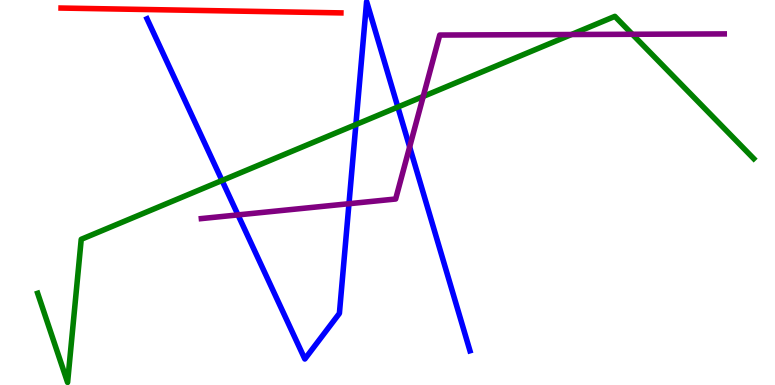[{'lines': ['blue', 'red'], 'intersections': []}, {'lines': ['green', 'red'], 'intersections': []}, {'lines': ['purple', 'red'], 'intersections': []}, {'lines': ['blue', 'green'], 'intersections': [{'x': 2.86, 'y': 5.31}, {'x': 4.59, 'y': 6.76}, {'x': 5.13, 'y': 7.22}]}, {'lines': ['blue', 'purple'], 'intersections': [{'x': 3.07, 'y': 4.42}, {'x': 4.5, 'y': 4.71}, {'x': 5.29, 'y': 6.18}]}, {'lines': ['green', 'purple'], 'intersections': [{'x': 5.46, 'y': 7.5}, {'x': 7.37, 'y': 9.1}, {'x': 8.16, 'y': 9.11}]}]